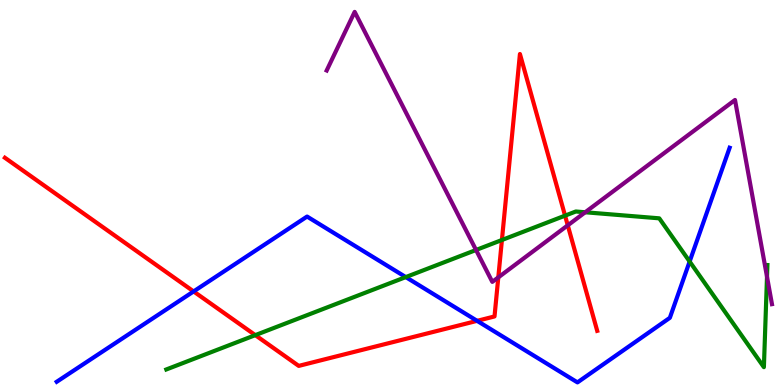[{'lines': ['blue', 'red'], 'intersections': [{'x': 2.5, 'y': 2.43}, {'x': 6.16, 'y': 1.67}]}, {'lines': ['green', 'red'], 'intersections': [{'x': 3.29, 'y': 1.3}, {'x': 6.48, 'y': 3.77}, {'x': 7.29, 'y': 4.4}]}, {'lines': ['purple', 'red'], 'intersections': [{'x': 6.43, 'y': 2.79}, {'x': 7.33, 'y': 4.15}]}, {'lines': ['blue', 'green'], 'intersections': [{'x': 5.24, 'y': 2.8}, {'x': 8.9, 'y': 3.21}]}, {'lines': ['blue', 'purple'], 'intersections': []}, {'lines': ['green', 'purple'], 'intersections': [{'x': 6.14, 'y': 3.51}, {'x': 7.55, 'y': 4.49}, {'x': 9.9, 'y': 2.81}]}]